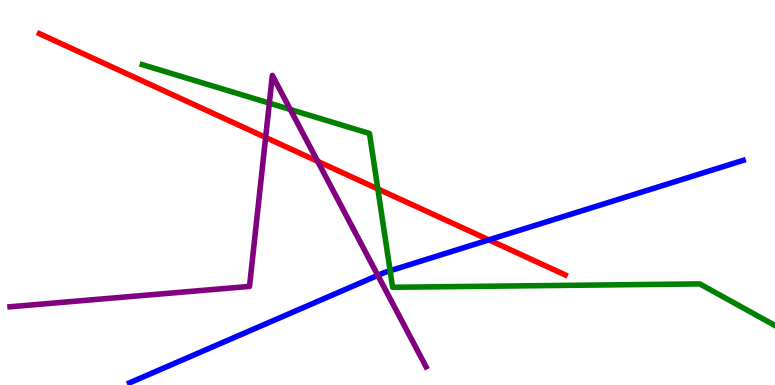[{'lines': ['blue', 'red'], 'intersections': [{'x': 6.31, 'y': 3.77}]}, {'lines': ['green', 'red'], 'intersections': [{'x': 4.88, 'y': 5.09}]}, {'lines': ['purple', 'red'], 'intersections': [{'x': 3.43, 'y': 6.43}, {'x': 4.1, 'y': 5.81}]}, {'lines': ['blue', 'green'], 'intersections': [{'x': 5.03, 'y': 2.97}]}, {'lines': ['blue', 'purple'], 'intersections': [{'x': 4.88, 'y': 2.85}]}, {'lines': ['green', 'purple'], 'intersections': [{'x': 3.48, 'y': 7.32}, {'x': 3.75, 'y': 7.16}]}]